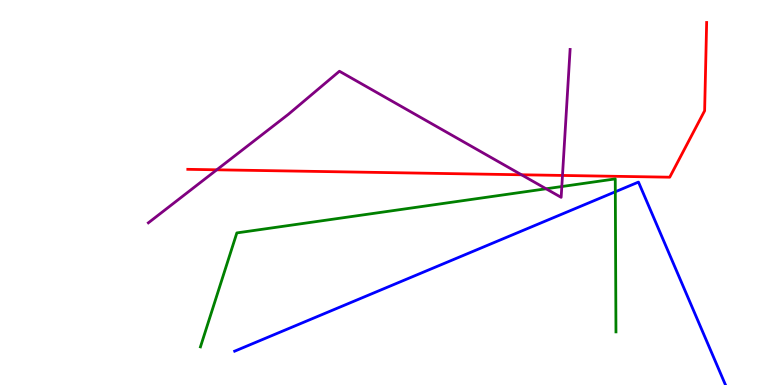[{'lines': ['blue', 'red'], 'intersections': []}, {'lines': ['green', 'red'], 'intersections': []}, {'lines': ['purple', 'red'], 'intersections': [{'x': 2.8, 'y': 5.59}, {'x': 6.73, 'y': 5.46}, {'x': 7.26, 'y': 5.44}]}, {'lines': ['blue', 'green'], 'intersections': [{'x': 7.94, 'y': 5.02}]}, {'lines': ['blue', 'purple'], 'intersections': []}, {'lines': ['green', 'purple'], 'intersections': [{'x': 7.05, 'y': 5.1}, {'x': 7.25, 'y': 5.15}]}]